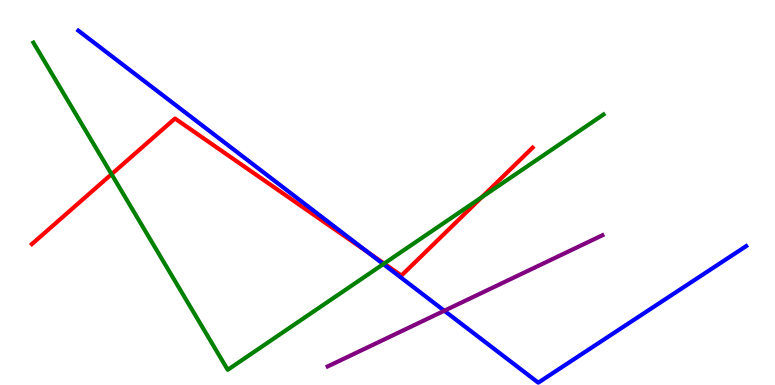[{'lines': ['blue', 'red'], 'intersections': [{'x': 4.75, 'y': 3.44}]}, {'lines': ['green', 'red'], 'intersections': [{'x': 1.44, 'y': 5.48}, {'x': 4.96, 'y': 3.15}, {'x': 6.22, 'y': 4.88}]}, {'lines': ['purple', 'red'], 'intersections': []}, {'lines': ['blue', 'green'], 'intersections': [{'x': 4.95, 'y': 3.14}]}, {'lines': ['blue', 'purple'], 'intersections': [{'x': 5.73, 'y': 1.93}]}, {'lines': ['green', 'purple'], 'intersections': []}]